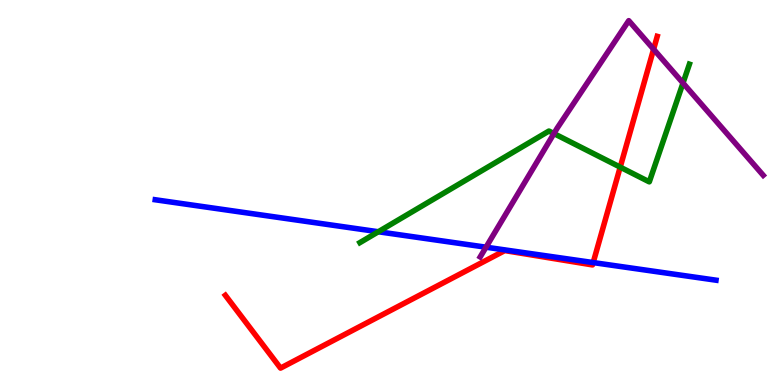[{'lines': ['blue', 'red'], 'intersections': [{'x': 7.65, 'y': 3.18}]}, {'lines': ['green', 'red'], 'intersections': [{'x': 8.0, 'y': 5.66}]}, {'lines': ['purple', 'red'], 'intersections': [{'x': 8.43, 'y': 8.72}]}, {'lines': ['blue', 'green'], 'intersections': [{'x': 4.88, 'y': 3.98}]}, {'lines': ['blue', 'purple'], 'intersections': [{'x': 6.27, 'y': 3.58}]}, {'lines': ['green', 'purple'], 'intersections': [{'x': 7.15, 'y': 6.53}, {'x': 8.81, 'y': 7.84}]}]